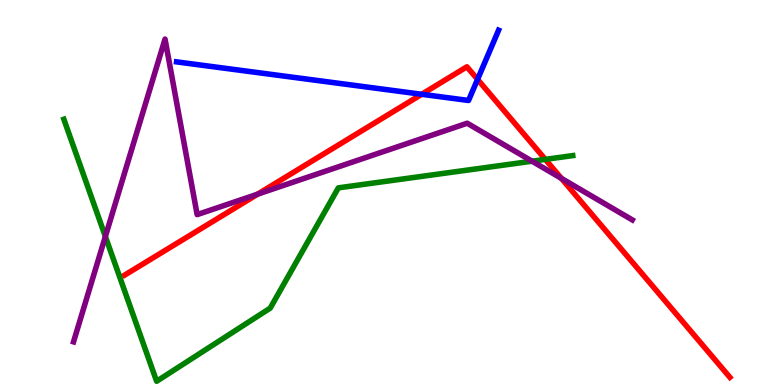[{'lines': ['blue', 'red'], 'intersections': [{'x': 5.44, 'y': 7.55}, {'x': 6.16, 'y': 7.94}]}, {'lines': ['green', 'red'], 'intersections': [{'x': 7.04, 'y': 5.86}]}, {'lines': ['purple', 'red'], 'intersections': [{'x': 3.32, 'y': 4.96}, {'x': 7.24, 'y': 5.37}]}, {'lines': ['blue', 'green'], 'intersections': []}, {'lines': ['blue', 'purple'], 'intersections': []}, {'lines': ['green', 'purple'], 'intersections': [{'x': 1.36, 'y': 3.86}, {'x': 6.87, 'y': 5.81}]}]